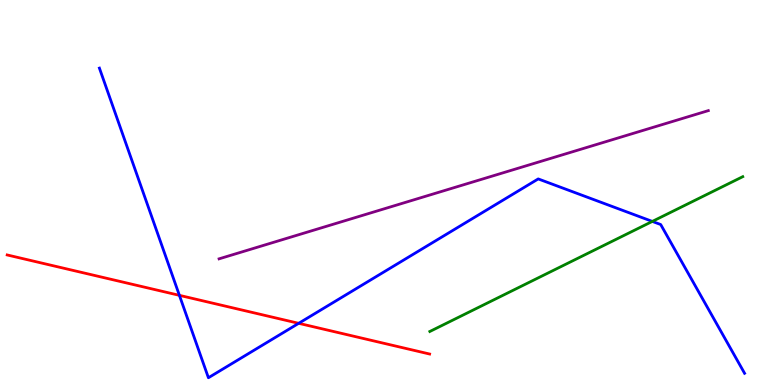[{'lines': ['blue', 'red'], 'intersections': [{'x': 2.31, 'y': 2.33}, {'x': 3.85, 'y': 1.6}]}, {'lines': ['green', 'red'], 'intersections': []}, {'lines': ['purple', 'red'], 'intersections': []}, {'lines': ['blue', 'green'], 'intersections': [{'x': 8.42, 'y': 4.25}]}, {'lines': ['blue', 'purple'], 'intersections': []}, {'lines': ['green', 'purple'], 'intersections': []}]